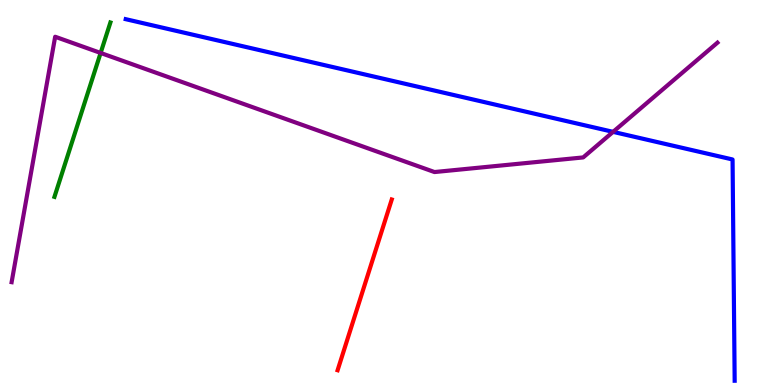[{'lines': ['blue', 'red'], 'intersections': []}, {'lines': ['green', 'red'], 'intersections': []}, {'lines': ['purple', 'red'], 'intersections': []}, {'lines': ['blue', 'green'], 'intersections': []}, {'lines': ['blue', 'purple'], 'intersections': [{'x': 7.91, 'y': 6.58}]}, {'lines': ['green', 'purple'], 'intersections': [{'x': 1.3, 'y': 8.62}]}]